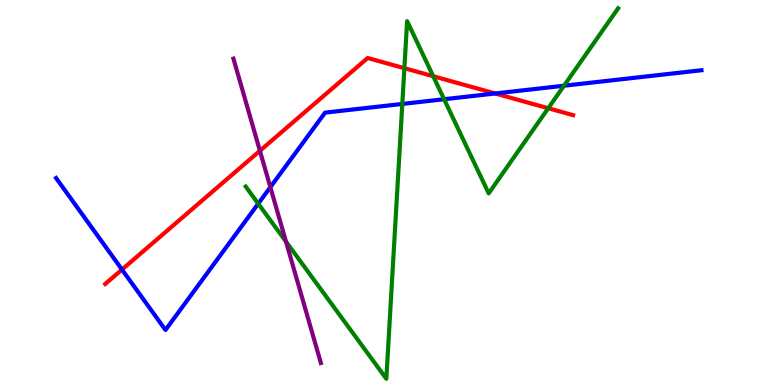[{'lines': ['blue', 'red'], 'intersections': [{'x': 1.57, 'y': 3.0}, {'x': 6.39, 'y': 7.57}]}, {'lines': ['green', 'red'], 'intersections': [{'x': 5.22, 'y': 8.23}, {'x': 5.59, 'y': 8.02}, {'x': 7.07, 'y': 7.19}]}, {'lines': ['purple', 'red'], 'intersections': [{'x': 3.35, 'y': 6.08}]}, {'lines': ['blue', 'green'], 'intersections': [{'x': 3.33, 'y': 4.71}, {'x': 5.19, 'y': 7.3}, {'x': 5.73, 'y': 7.42}, {'x': 7.28, 'y': 7.77}]}, {'lines': ['blue', 'purple'], 'intersections': [{'x': 3.49, 'y': 5.14}]}, {'lines': ['green', 'purple'], 'intersections': [{'x': 3.69, 'y': 3.72}]}]